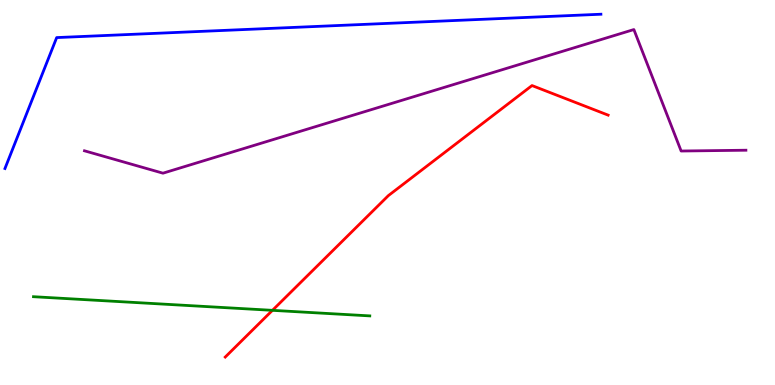[{'lines': ['blue', 'red'], 'intersections': []}, {'lines': ['green', 'red'], 'intersections': [{'x': 3.52, 'y': 1.94}]}, {'lines': ['purple', 'red'], 'intersections': []}, {'lines': ['blue', 'green'], 'intersections': []}, {'lines': ['blue', 'purple'], 'intersections': []}, {'lines': ['green', 'purple'], 'intersections': []}]